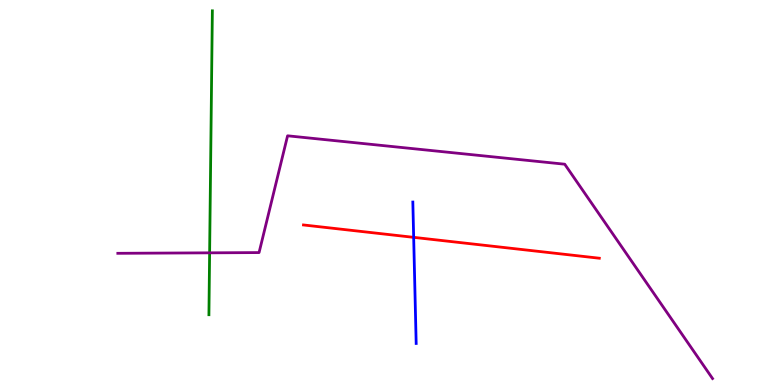[{'lines': ['blue', 'red'], 'intersections': [{'x': 5.34, 'y': 3.84}]}, {'lines': ['green', 'red'], 'intersections': []}, {'lines': ['purple', 'red'], 'intersections': []}, {'lines': ['blue', 'green'], 'intersections': []}, {'lines': ['blue', 'purple'], 'intersections': []}, {'lines': ['green', 'purple'], 'intersections': [{'x': 2.7, 'y': 3.43}]}]